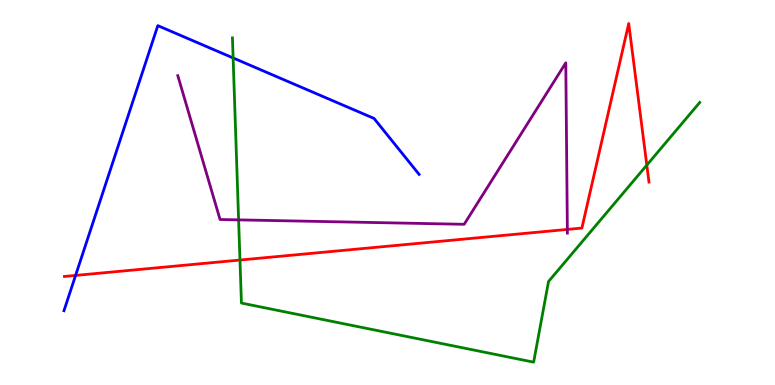[{'lines': ['blue', 'red'], 'intersections': [{'x': 0.975, 'y': 2.85}]}, {'lines': ['green', 'red'], 'intersections': [{'x': 3.1, 'y': 3.25}, {'x': 8.35, 'y': 5.71}]}, {'lines': ['purple', 'red'], 'intersections': [{'x': 7.32, 'y': 4.04}]}, {'lines': ['blue', 'green'], 'intersections': [{'x': 3.01, 'y': 8.49}]}, {'lines': ['blue', 'purple'], 'intersections': []}, {'lines': ['green', 'purple'], 'intersections': [{'x': 3.08, 'y': 4.29}]}]